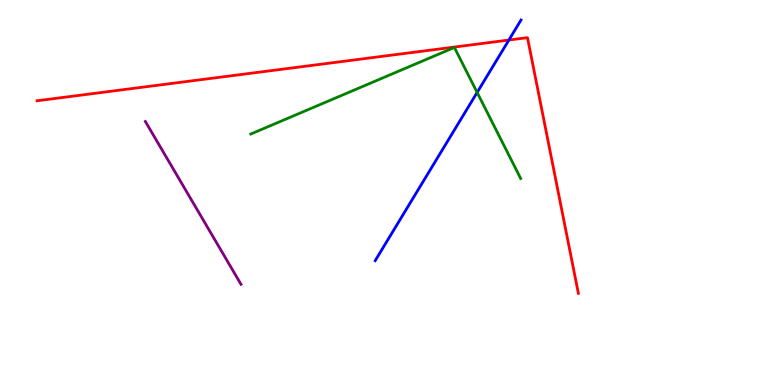[{'lines': ['blue', 'red'], 'intersections': [{'x': 6.57, 'y': 8.96}]}, {'lines': ['green', 'red'], 'intersections': []}, {'lines': ['purple', 'red'], 'intersections': []}, {'lines': ['blue', 'green'], 'intersections': [{'x': 6.16, 'y': 7.6}]}, {'lines': ['blue', 'purple'], 'intersections': []}, {'lines': ['green', 'purple'], 'intersections': []}]